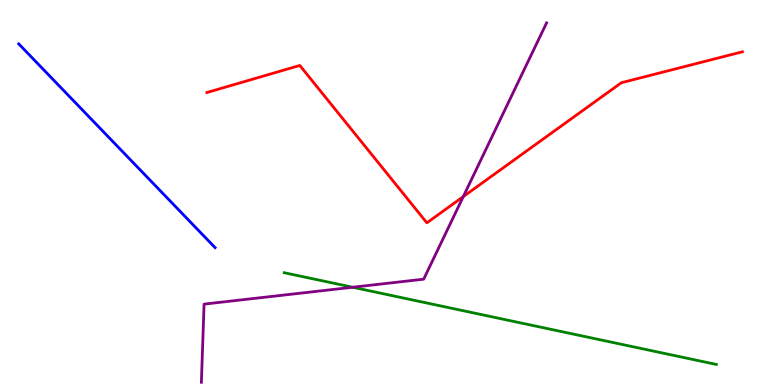[{'lines': ['blue', 'red'], 'intersections': []}, {'lines': ['green', 'red'], 'intersections': []}, {'lines': ['purple', 'red'], 'intersections': [{'x': 5.98, 'y': 4.89}]}, {'lines': ['blue', 'green'], 'intersections': []}, {'lines': ['blue', 'purple'], 'intersections': []}, {'lines': ['green', 'purple'], 'intersections': [{'x': 4.55, 'y': 2.54}]}]